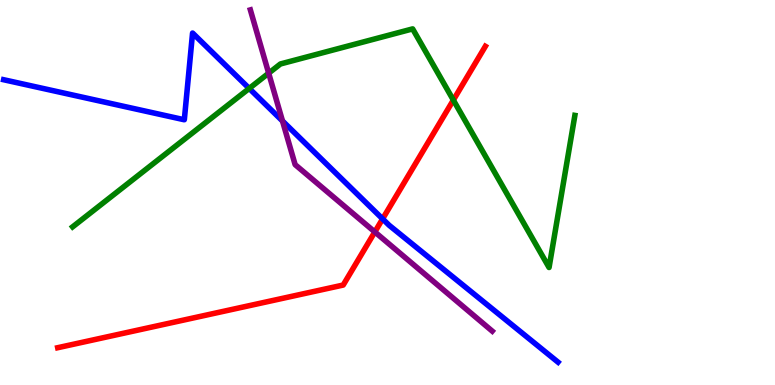[{'lines': ['blue', 'red'], 'intersections': [{'x': 4.94, 'y': 4.31}]}, {'lines': ['green', 'red'], 'intersections': [{'x': 5.85, 'y': 7.4}]}, {'lines': ['purple', 'red'], 'intersections': [{'x': 4.84, 'y': 3.98}]}, {'lines': ['blue', 'green'], 'intersections': [{'x': 3.22, 'y': 7.7}]}, {'lines': ['blue', 'purple'], 'intersections': [{'x': 3.65, 'y': 6.86}]}, {'lines': ['green', 'purple'], 'intersections': [{'x': 3.47, 'y': 8.1}]}]